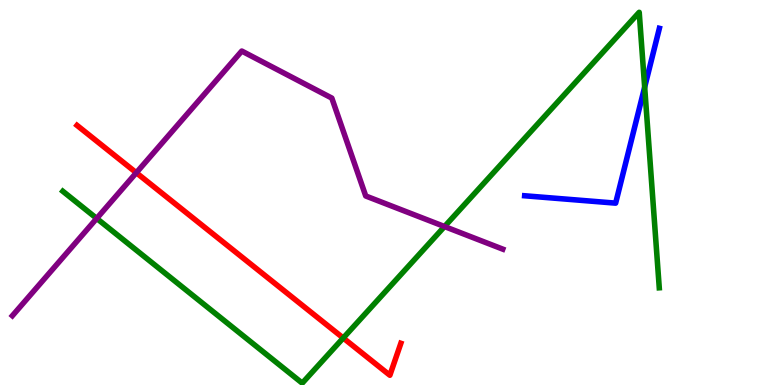[{'lines': ['blue', 'red'], 'intersections': []}, {'lines': ['green', 'red'], 'intersections': [{'x': 4.43, 'y': 1.22}]}, {'lines': ['purple', 'red'], 'intersections': [{'x': 1.76, 'y': 5.51}]}, {'lines': ['blue', 'green'], 'intersections': [{'x': 8.32, 'y': 7.74}]}, {'lines': ['blue', 'purple'], 'intersections': []}, {'lines': ['green', 'purple'], 'intersections': [{'x': 1.25, 'y': 4.33}, {'x': 5.74, 'y': 4.12}]}]